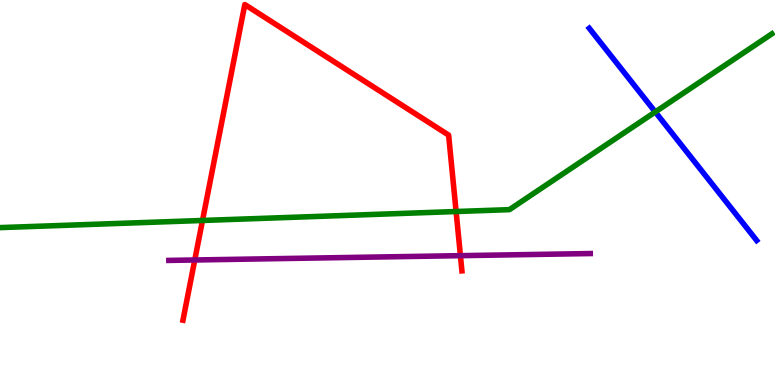[{'lines': ['blue', 'red'], 'intersections': []}, {'lines': ['green', 'red'], 'intersections': [{'x': 2.61, 'y': 4.27}, {'x': 5.89, 'y': 4.51}]}, {'lines': ['purple', 'red'], 'intersections': [{'x': 2.51, 'y': 3.25}, {'x': 5.94, 'y': 3.36}]}, {'lines': ['blue', 'green'], 'intersections': [{'x': 8.46, 'y': 7.09}]}, {'lines': ['blue', 'purple'], 'intersections': []}, {'lines': ['green', 'purple'], 'intersections': []}]